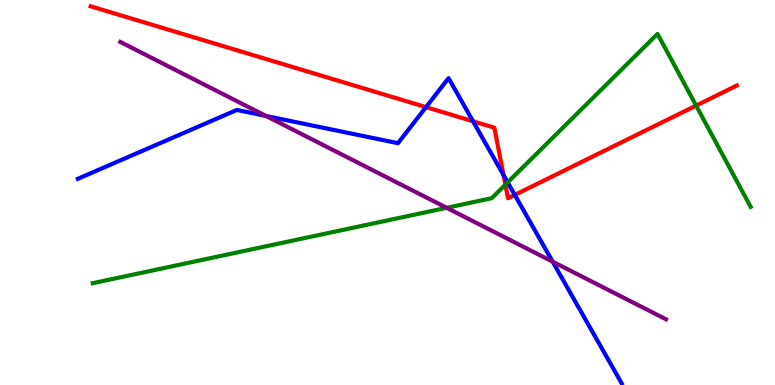[{'lines': ['blue', 'red'], 'intersections': [{'x': 5.5, 'y': 7.22}, {'x': 6.1, 'y': 6.85}, {'x': 6.5, 'y': 5.45}, {'x': 6.64, 'y': 4.94}]}, {'lines': ['green', 'red'], 'intersections': [{'x': 6.52, 'y': 5.2}, {'x': 8.98, 'y': 7.26}]}, {'lines': ['purple', 'red'], 'intersections': []}, {'lines': ['blue', 'green'], 'intersections': [{'x': 6.55, 'y': 5.26}]}, {'lines': ['blue', 'purple'], 'intersections': [{'x': 3.43, 'y': 6.99}, {'x': 7.13, 'y': 3.2}]}, {'lines': ['green', 'purple'], 'intersections': [{'x': 5.76, 'y': 4.6}]}]